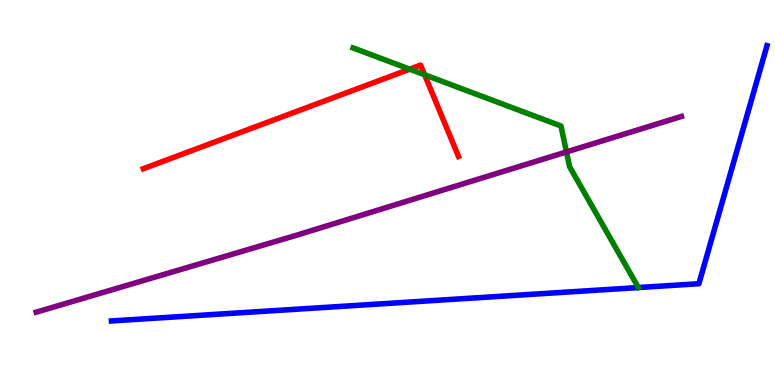[{'lines': ['blue', 'red'], 'intersections': []}, {'lines': ['green', 'red'], 'intersections': [{'x': 5.29, 'y': 8.2}, {'x': 5.48, 'y': 8.06}]}, {'lines': ['purple', 'red'], 'intersections': []}, {'lines': ['blue', 'green'], 'intersections': []}, {'lines': ['blue', 'purple'], 'intersections': []}, {'lines': ['green', 'purple'], 'intersections': [{'x': 7.31, 'y': 6.05}]}]